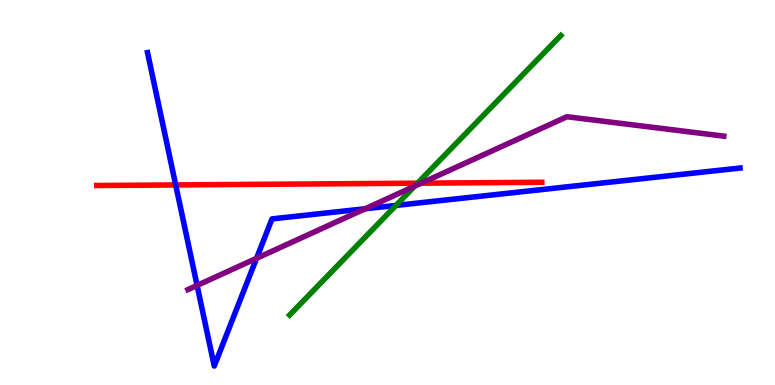[{'lines': ['blue', 'red'], 'intersections': [{'x': 2.27, 'y': 5.2}]}, {'lines': ['green', 'red'], 'intersections': [{'x': 5.39, 'y': 5.24}]}, {'lines': ['purple', 'red'], 'intersections': [{'x': 5.44, 'y': 5.24}]}, {'lines': ['blue', 'green'], 'intersections': [{'x': 5.11, 'y': 4.66}]}, {'lines': ['blue', 'purple'], 'intersections': [{'x': 2.54, 'y': 2.59}, {'x': 3.31, 'y': 3.29}, {'x': 4.71, 'y': 4.58}]}, {'lines': ['green', 'purple'], 'intersections': [{'x': 5.35, 'y': 5.16}]}]